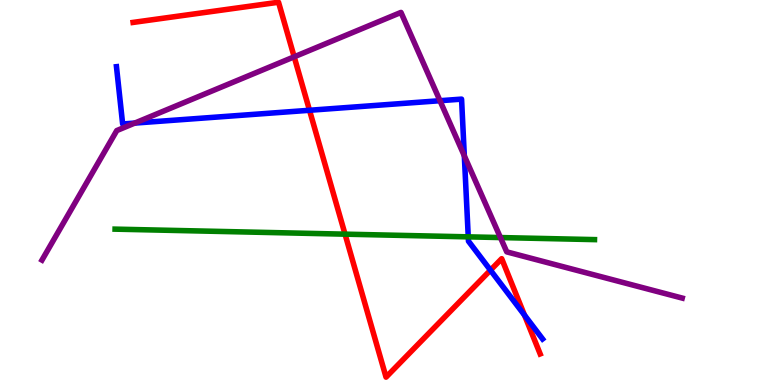[{'lines': ['blue', 'red'], 'intersections': [{'x': 3.99, 'y': 7.14}, {'x': 6.33, 'y': 2.98}, {'x': 6.77, 'y': 1.82}]}, {'lines': ['green', 'red'], 'intersections': [{'x': 4.45, 'y': 3.92}]}, {'lines': ['purple', 'red'], 'intersections': [{'x': 3.8, 'y': 8.52}]}, {'lines': ['blue', 'green'], 'intersections': [{'x': 6.04, 'y': 3.85}]}, {'lines': ['blue', 'purple'], 'intersections': [{'x': 1.74, 'y': 6.8}, {'x': 5.68, 'y': 7.38}, {'x': 5.99, 'y': 5.95}]}, {'lines': ['green', 'purple'], 'intersections': [{'x': 6.46, 'y': 3.83}]}]